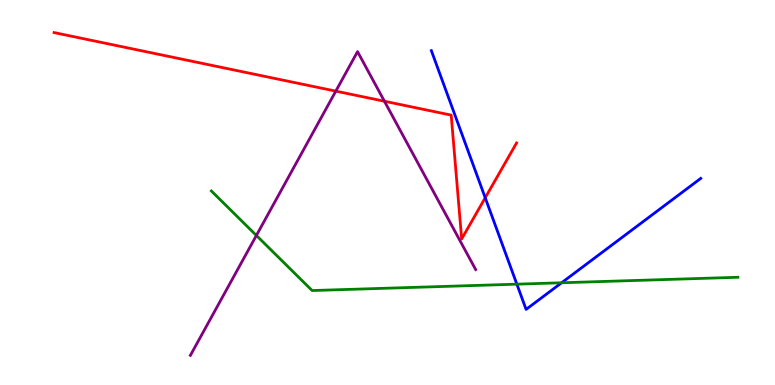[{'lines': ['blue', 'red'], 'intersections': [{'x': 6.26, 'y': 4.86}]}, {'lines': ['green', 'red'], 'intersections': []}, {'lines': ['purple', 'red'], 'intersections': [{'x': 4.33, 'y': 7.63}, {'x': 4.96, 'y': 7.37}]}, {'lines': ['blue', 'green'], 'intersections': [{'x': 6.67, 'y': 2.62}, {'x': 7.25, 'y': 2.66}]}, {'lines': ['blue', 'purple'], 'intersections': []}, {'lines': ['green', 'purple'], 'intersections': [{'x': 3.31, 'y': 3.88}]}]